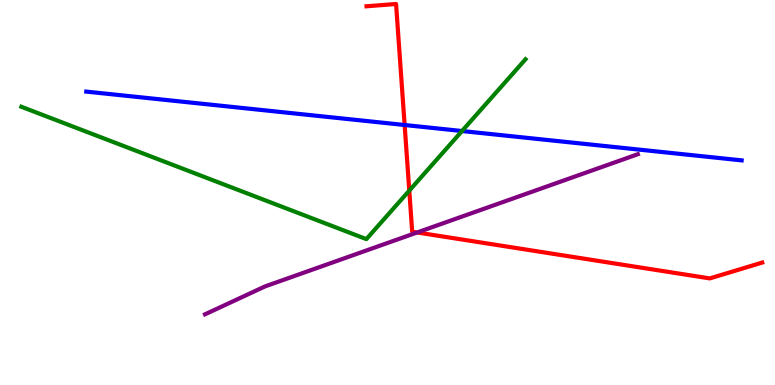[{'lines': ['blue', 'red'], 'intersections': [{'x': 5.22, 'y': 6.75}]}, {'lines': ['green', 'red'], 'intersections': [{'x': 5.28, 'y': 5.05}]}, {'lines': ['purple', 'red'], 'intersections': [{'x': 5.38, 'y': 3.96}]}, {'lines': ['blue', 'green'], 'intersections': [{'x': 5.96, 'y': 6.6}]}, {'lines': ['blue', 'purple'], 'intersections': []}, {'lines': ['green', 'purple'], 'intersections': []}]